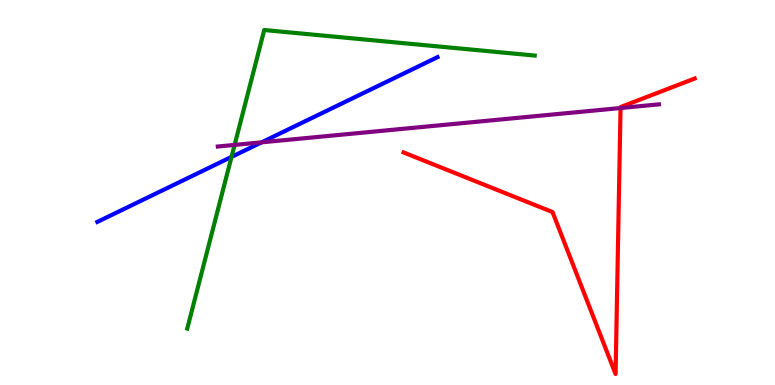[{'lines': ['blue', 'red'], 'intersections': []}, {'lines': ['green', 'red'], 'intersections': []}, {'lines': ['purple', 'red'], 'intersections': [{'x': 8.01, 'y': 7.19}]}, {'lines': ['blue', 'green'], 'intersections': [{'x': 2.99, 'y': 5.92}]}, {'lines': ['blue', 'purple'], 'intersections': [{'x': 3.38, 'y': 6.3}]}, {'lines': ['green', 'purple'], 'intersections': [{'x': 3.03, 'y': 6.24}]}]